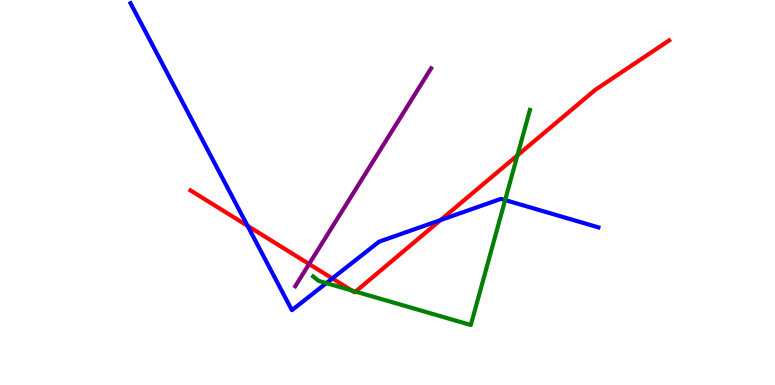[{'lines': ['blue', 'red'], 'intersections': [{'x': 3.19, 'y': 4.13}, {'x': 4.29, 'y': 2.77}, {'x': 5.68, 'y': 4.28}]}, {'lines': ['green', 'red'], 'intersections': [{'x': 4.54, 'y': 2.46}, {'x': 4.59, 'y': 2.43}, {'x': 6.68, 'y': 5.96}]}, {'lines': ['purple', 'red'], 'intersections': [{'x': 3.99, 'y': 3.14}]}, {'lines': ['blue', 'green'], 'intersections': [{'x': 4.21, 'y': 2.65}, {'x': 6.52, 'y': 4.8}]}, {'lines': ['blue', 'purple'], 'intersections': []}, {'lines': ['green', 'purple'], 'intersections': []}]